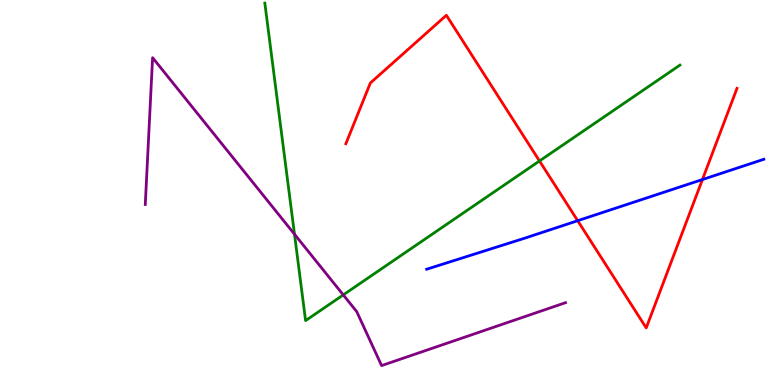[{'lines': ['blue', 'red'], 'intersections': [{'x': 7.45, 'y': 4.27}, {'x': 9.06, 'y': 5.34}]}, {'lines': ['green', 'red'], 'intersections': [{'x': 6.96, 'y': 5.82}]}, {'lines': ['purple', 'red'], 'intersections': []}, {'lines': ['blue', 'green'], 'intersections': []}, {'lines': ['blue', 'purple'], 'intersections': []}, {'lines': ['green', 'purple'], 'intersections': [{'x': 3.8, 'y': 3.92}, {'x': 4.43, 'y': 2.34}]}]